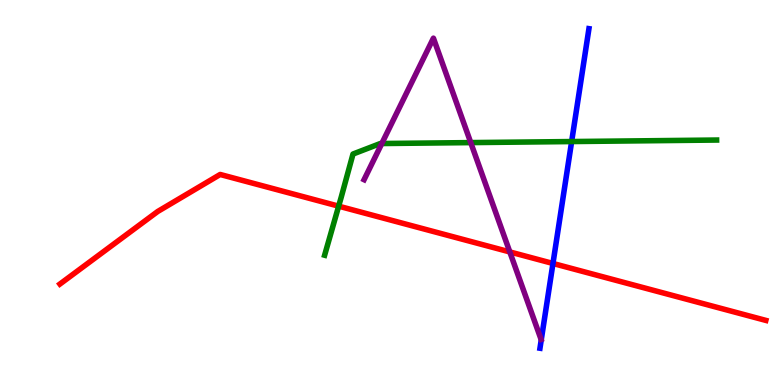[{'lines': ['blue', 'red'], 'intersections': [{'x': 7.13, 'y': 3.16}]}, {'lines': ['green', 'red'], 'intersections': [{'x': 4.37, 'y': 4.65}]}, {'lines': ['purple', 'red'], 'intersections': [{'x': 6.58, 'y': 3.46}]}, {'lines': ['blue', 'green'], 'intersections': [{'x': 7.38, 'y': 6.32}]}, {'lines': ['blue', 'purple'], 'intersections': []}, {'lines': ['green', 'purple'], 'intersections': [{'x': 4.93, 'y': 6.27}, {'x': 6.07, 'y': 6.3}]}]